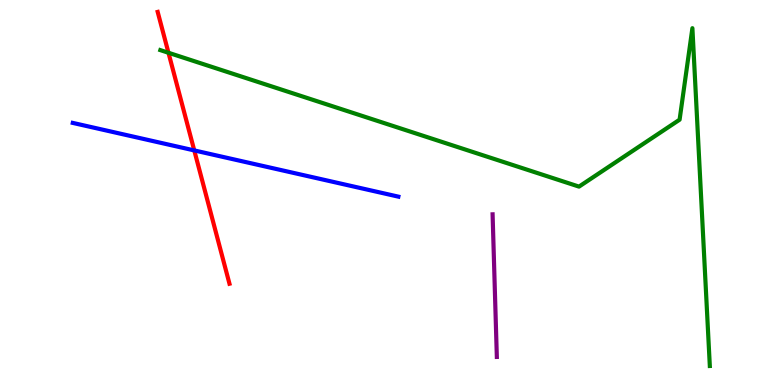[{'lines': ['blue', 'red'], 'intersections': [{'x': 2.51, 'y': 6.09}]}, {'lines': ['green', 'red'], 'intersections': [{'x': 2.17, 'y': 8.63}]}, {'lines': ['purple', 'red'], 'intersections': []}, {'lines': ['blue', 'green'], 'intersections': []}, {'lines': ['blue', 'purple'], 'intersections': []}, {'lines': ['green', 'purple'], 'intersections': []}]